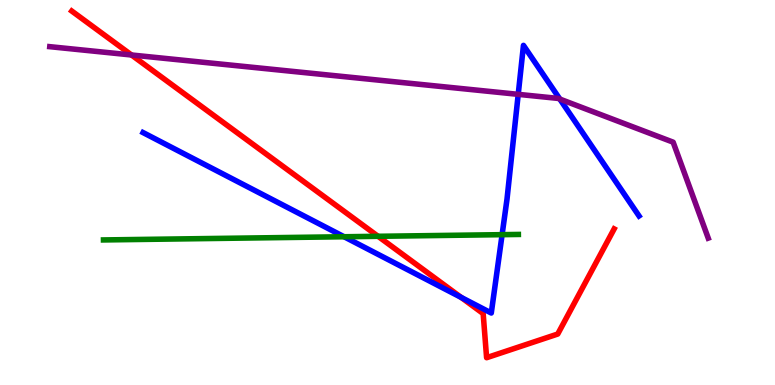[{'lines': ['blue', 'red'], 'intersections': [{'x': 5.95, 'y': 2.28}]}, {'lines': ['green', 'red'], 'intersections': [{'x': 4.88, 'y': 3.86}]}, {'lines': ['purple', 'red'], 'intersections': [{'x': 1.7, 'y': 8.57}]}, {'lines': ['blue', 'green'], 'intersections': [{'x': 4.44, 'y': 3.85}, {'x': 6.48, 'y': 3.9}]}, {'lines': ['blue', 'purple'], 'intersections': [{'x': 6.69, 'y': 7.55}, {'x': 7.22, 'y': 7.43}]}, {'lines': ['green', 'purple'], 'intersections': []}]